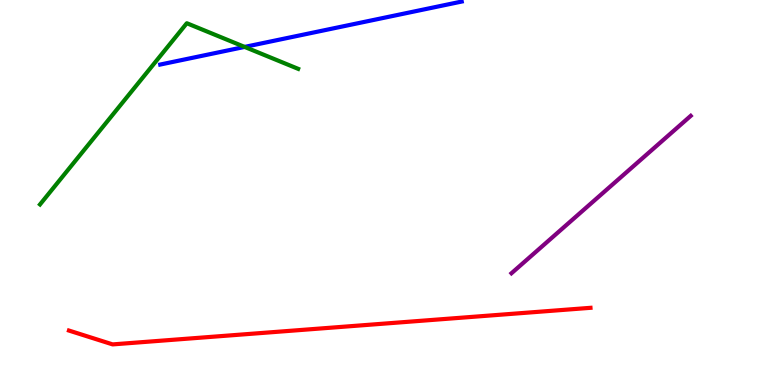[{'lines': ['blue', 'red'], 'intersections': []}, {'lines': ['green', 'red'], 'intersections': []}, {'lines': ['purple', 'red'], 'intersections': []}, {'lines': ['blue', 'green'], 'intersections': [{'x': 3.16, 'y': 8.78}]}, {'lines': ['blue', 'purple'], 'intersections': []}, {'lines': ['green', 'purple'], 'intersections': []}]